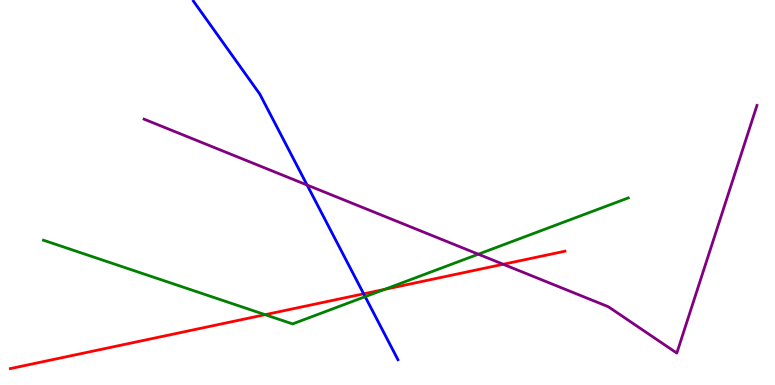[{'lines': ['blue', 'red'], 'intersections': [{'x': 4.69, 'y': 2.37}]}, {'lines': ['green', 'red'], 'intersections': [{'x': 3.42, 'y': 1.83}, {'x': 4.96, 'y': 2.48}]}, {'lines': ['purple', 'red'], 'intersections': [{'x': 6.49, 'y': 3.14}]}, {'lines': ['blue', 'green'], 'intersections': [{'x': 4.71, 'y': 2.29}]}, {'lines': ['blue', 'purple'], 'intersections': [{'x': 3.96, 'y': 5.19}]}, {'lines': ['green', 'purple'], 'intersections': [{'x': 6.17, 'y': 3.4}]}]